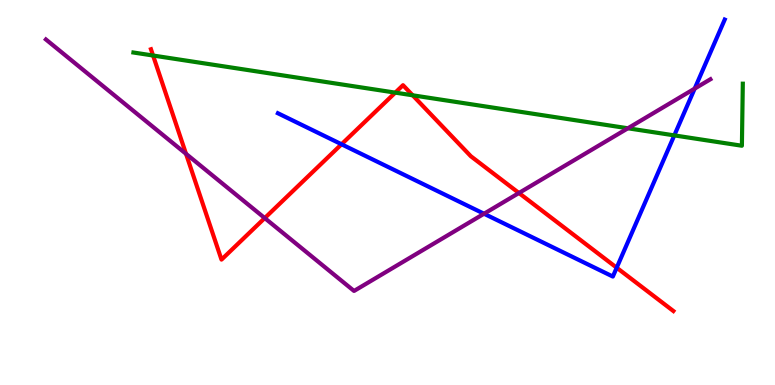[{'lines': ['blue', 'red'], 'intersections': [{'x': 4.41, 'y': 6.25}, {'x': 7.96, 'y': 3.05}]}, {'lines': ['green', 'red'], 'intersections': [{'x': 1.98, 'y': 8.56}, {'x': 5.1, 'y': 7.59}, {'x': 5.32, 'y': 7.52}]}, {'lines': ['purple', 'red'], 'intersections': [{'x': 2.4, 'y': 6.0}, {'x': 3.42, 'y': 4.34}, {'x': 6.7, 'y': 4.99}]}, {'lines': ['blue', 'green'], 'intersections': [{'x': 8.7, 'y': 6.48}]}, {'lines': ['blue', 'purple'], 'intersections': [{'x': 6.25, 'y': 4.45}, {'x': 8.96, 'y': 7.7}]}, {'lines': ['green', 'purple'], 'intersections': [{'x': 8.1, 'y': 6.67}]}]